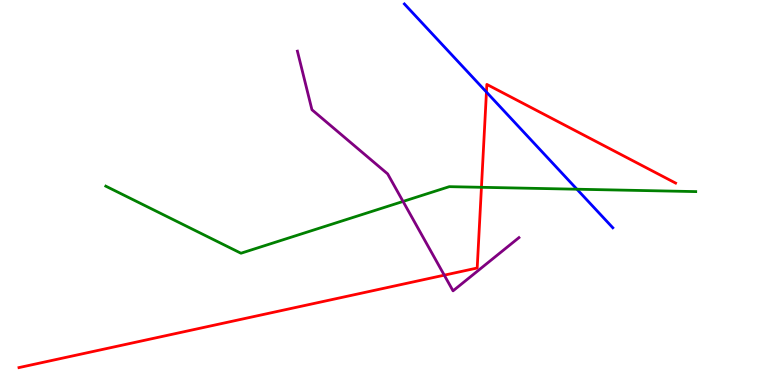[{'lines': ['blue', 'red'], 'intersections': [{'x': 6.28, 'y': 7.61}]}, {'lines': ['green', 'red'], 'intersections': [{'x': 6.21, 'y': 5.13}]}, {'lines': ['purple', 'red'], 'intersections': [{'x': 5.73, 'y': 2.85}]}, {'lines': ['blue', 'green'], 'intersections': [{'x': 7.44, 'y': 5.09}]}, {'lines': ['blue', 'purple'], 'intersections': []}, {'lines': ['green', 'purple'], 'intersections': [{'x': 5.2, 'y': 4.77}]}]